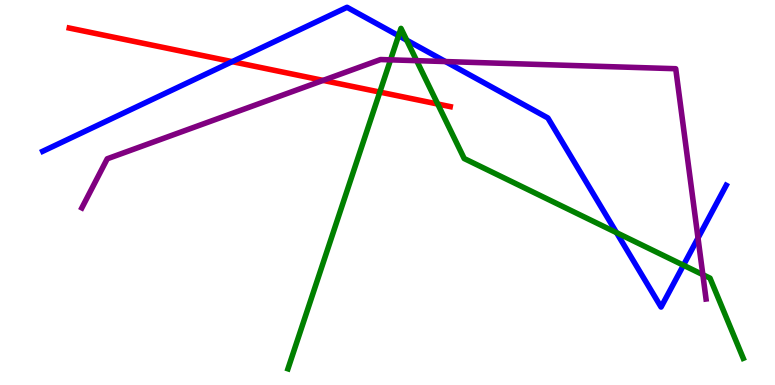[{'lines': ['blue', 'red'], 'intersections': [{'x': 3.0, 'y': 8.4}]}, {'lines': ['green', 'red'], 'intersections': [{'x': 4.9, 'y': 7.61}, {'x': 5.65, 'y': 7.3}]}, {'lines': ['purple', 'red'], 'intersections': [{'x': 4.17, 'y': 7.91}]}, {'lines': ['blue', 'green'], 'intersections': [{'x': 5.14, 'y': 9.07}, {'x': 5.25, 'y': 8.96}, {'x': 7.96, 'y': 3.96}, {'x': 8.82, 'y': 3.11}]}, {'lines': ['blue', 'purple'], 'intersections': [{'x': 5.75, 'y': 8.4}, {'x': 9.01, 'y': 3.82}]}, {'lines': ['green', 'purple'], 'intersections': [{'x': 5.04, 'y': 8.45}, {'x': 5.38, 'y': 8.42}, {'x': 9.07, 'y': 2.87}]}]